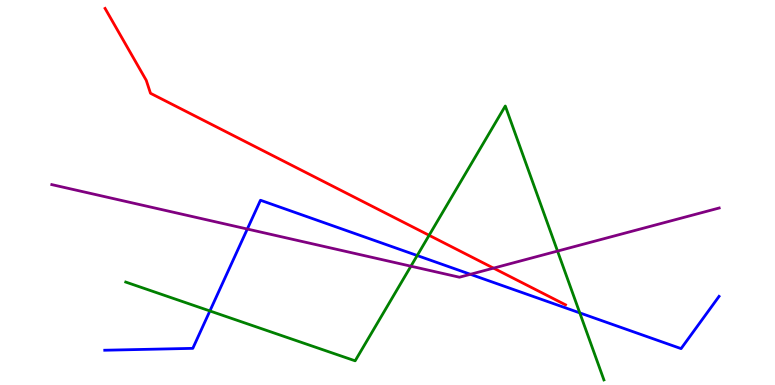[{'lines': ['blue', 'red'], 'intersections': []}, {'lines': ['green', 'red'], 'intersections': [{'x': 5.54, 'y': 3.89}]}, {'lines': ['purple', 'red'], 'intersections': [{'x': 6.37, 'y': 3.04}]}, {'lines': ['blue', 'green'], 'intersections': [{'x': 2.71, 'y': 1.92}, {'x': 5.38, 'y': 3.36}, {'x': 7.48, 'y': 1.87}]}, {'lines': ['blue', 'purple'], 'intersections': [{'x': 3.19, 'y': 4.05}, {'x': 6.07, 'y': 2.88}]}, {'lines': ['green', 'purple'], 'intersections': [{'x': 5.3, 'y': 3.09}, {'x': 7.19, 'y': 3.48}]}]